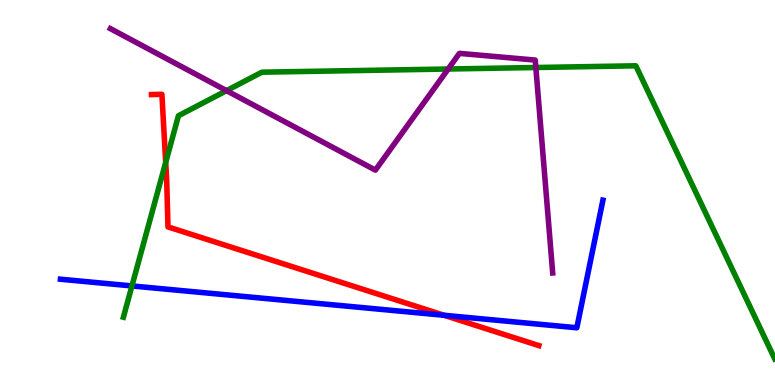[{'lines': ['blue', 'red'], 'intersections': [{'x': 5.73, 'y': 1.81}]}, {'lines': ['green', 'red'], 'intersections': [{'x': 2.14, 'y': 5.78}]}, {'lines': ['purple', 'red'], 'intersections': []}, {'lines': ['blue', 'green'], 'intersections': [{'x': 1.7, 'y': 2.57}]}, {'lines': ['blue', 'purple'], 'intersections': []}, {'lines': ['green', 'purple'], 'intersections': [{'x': 2.92, 'y': 7.65}, {'x': 5.78, 'y': 8.21}, {'x': 6.91, 'y': 8.25}]}]